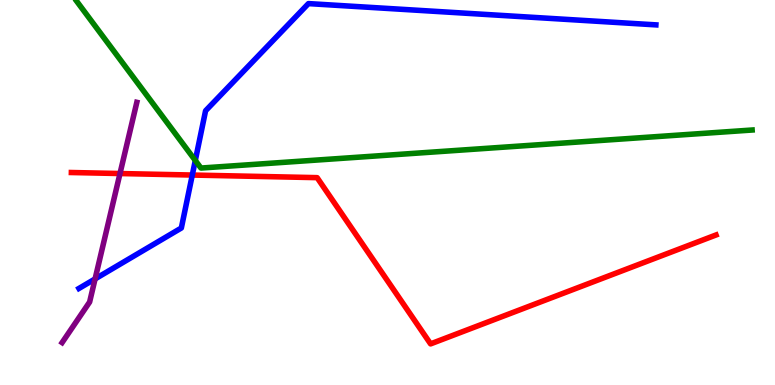[{'lines': ['blue', 'red'], 'intersections': [{'x': 2.48, 'y': 5.45}]}, {'lines': ['green', 'red'], 'intersections': []}, {'lines': ['purple', 'red'], 'intersections': [{'x': 1.55, 'y': 5.49}]}, {'lines': ['blue', 'green'], 'intersections': [{'x': 2.52, 'y': 5.83}]}, {'lines': ['blue', 'purple'], 'intersections': [{'x': 1.23, 'y': 2.76}]}, {'lines': ['green', 'purple'], 'intersections': []}]